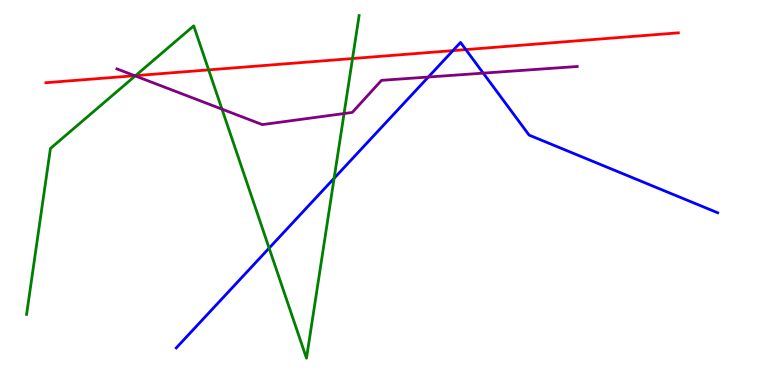[{'lines': ['blue', 'red'], 'intersections': [{'x': 5.84, 'y': 8.69}, {'x': 6.01, 'y': 8.71}]}, {'lines': ['green', 'red'], 'intersections': [{'x': 1.75, 'y': 8.04}, {'x': 2.69, 'y': 8.18}, {'x': 4.55, 'y': 8.48}]}, {'lines': ['purple', 'red'], 'intersections': [{'x': 1.74, 'y': 8.03}]}, {'lines': ['blue', 'green'], 'intersections': [{'x': 3.47, 'y': 3.56}, {'x': 4.31, 'y': 5.37}]}, {'lines': ['blue', 'purple'], 'intersections': [{'x': 5.53, 'y': 8.0}, {'x': 6.24, 'y': 8.1}]}, {'lines': ['green', 'purple'], 'intersections': [{'x': 1.74, 'y': 8.03}, {'x': 2.86, 'y': 7.17}, {'x': 4.44, 'y': 7.05}]}]